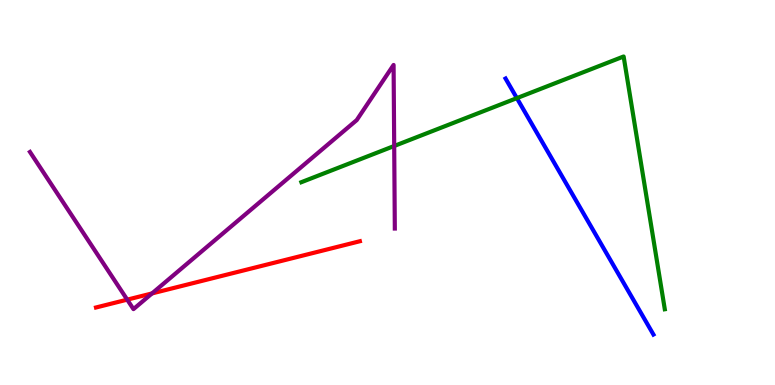[{'lines': ['blue', 'red'], 'intersections': []}, {'lines': ['green', 'red'], 'intersections': []}, {'lines': ['purple', 'red'], 'intersections': [{'x': 1.64, 'y': 2.22}, {'x': 1.96, 'y': 2.38}]}, {'lines': ['blue', 'green'], 'intersections': [{'x': 6.67, 'y': 7.45}]}, {'lines': ['blue', 'purple'], 'intersections': []}, {'lines': ['green', 'purple'], 'intersections': [{'x': 5.09, 'y': 6.21}]}]